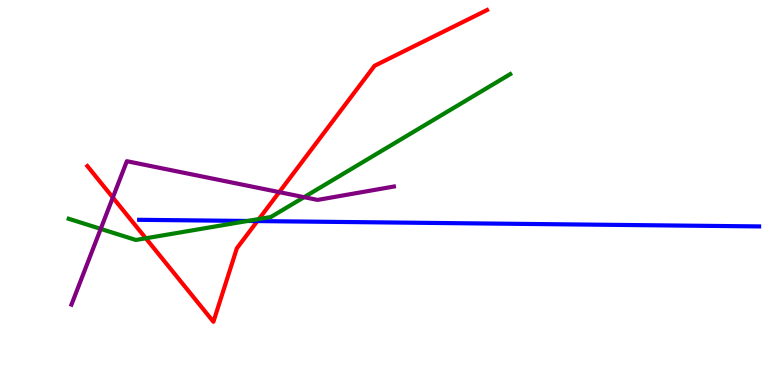[{'lines': ['blue', 'red'], 'intersections': [{'x': 3.32, 'y': 4.26}]}, {'lines': ['green', 'red'], 'intersections': [{'x': 1.88, 'y': 3.81}, {'x': 3.34, 'y': 4.31}]}, {'lines': ['purple', 'red'], 'intersections': [{'x': 1.46, 'y': 4.87}, {'x': 3.6, 'y': 5.01}]}, {'lines': ['blue', 'green'], 'intersections': [{'x': 3.19, 'y': 4.26}]}, {'lines': ['blue', 'purple'], 'intersections': []}, {'lines': ['green', 'purple'], 'intersections': [{'x': 1.3, 'y': 4.06}, {'x': 3.92, 'y': 4.88}]}]